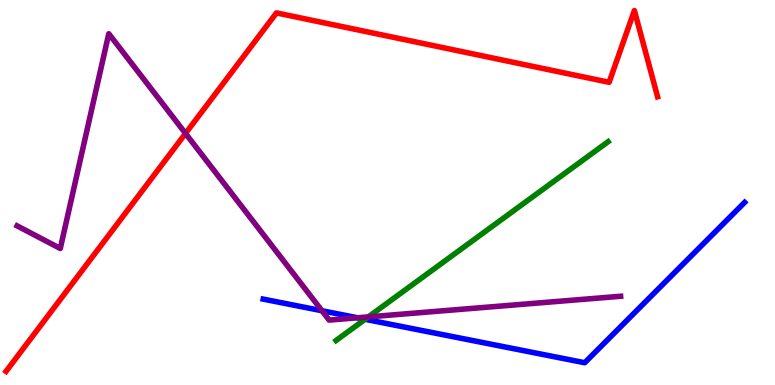[{'lines': ['blue', 'red'], 'intersections': []}, {'lines': ['green', 'red'], 'intersections': []}, {'lines': ['purple', 'red'], 'intersections': [{'x': 2.39, 'y': 6.53}]}, {'lines': ['blue', 'green'], 'intersections': [{'x': 4.71, 'y': 1.71}]}, {'lines': ['blue', 'purple'], 'intersections': [{'x': 4.15, 'y': 1.93}, {'x': 4.61, 'y': 1.75}]}, {'lines': ['green', 'purple'], 'intersections': [{'x': 4.75, 'y': 1.77}]}]